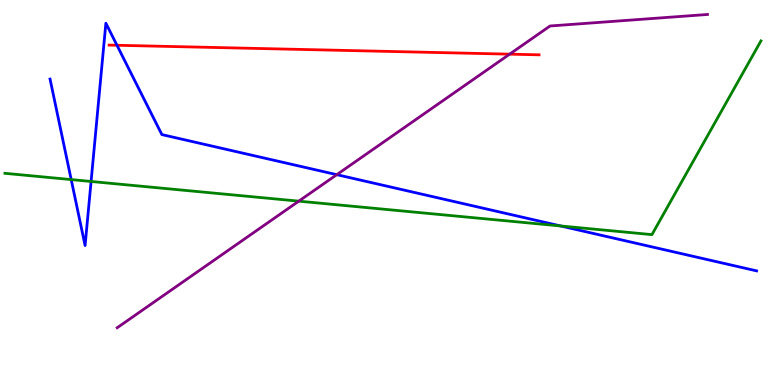[{'lines': ['blue', 'red'], 'intersections': [{'x': 1.51, 'y': 8.82}]}, {'lines': ['green', 'red'], 'intersections': []}, {'lines': ['purple', 'red'], 'intersections': [{'x': 6.58, 'y': 8.59}]}, {'lines': ['blue', 'green'], 'intersections': [{'x': 0.919, 'y': 5.34}, {'x': 1.18, 'y': 5.29}, {'x': 7.24, 'y': 4.13}]}, {'lines': ['blue', 'purple'], 'intersections': [{'x': 4.35, 'y': 5.46}]}, {'lines': ['green', 'purple'], 'intersections': [{'x': 3.86, 'y': 4.78}]}]